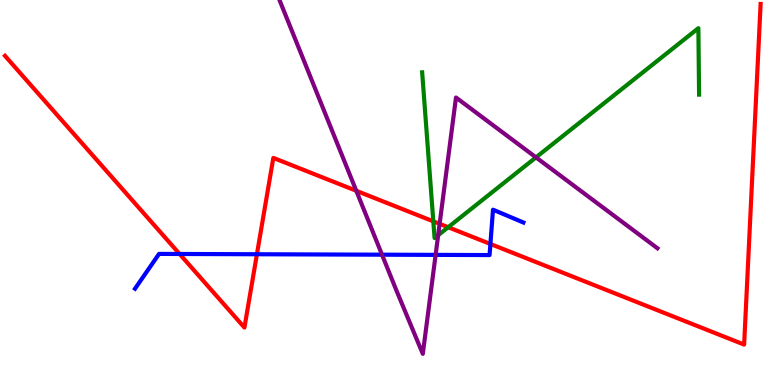[{'lines': ['blue', 'red'], 'intersections': [{'x': 2.32, 'y': 3.4}, {'x': 3.32, 'y': 3.4}, {'x': 6.33, 'y': 3.66}]}, {'lines': ['green', 'red'], 'intersections': [{'x': 5.59, 'y': 4.25}, {'x': 5.78, 'y': 4.1}]}, {'lines': ['purple', 'red'], 'intersections': [{'x': 4.6, 'y': 5.04}, {'x': 5.67, 'y': 4.19}]}, {'lines': ['blue', 'green'], 'intersections': []}, {'lines': ['blue', 'purple'], 'intersections': [{'x': 4.93, 'y': 3.38}, {'x': 5.62, 'y': 3.38}]}, {'lines': ['green', 'purple'], 'intersections': [{'x': 5.65, 'y': 3.89}, {'x': 6.92, 'y': 5.91}]}]